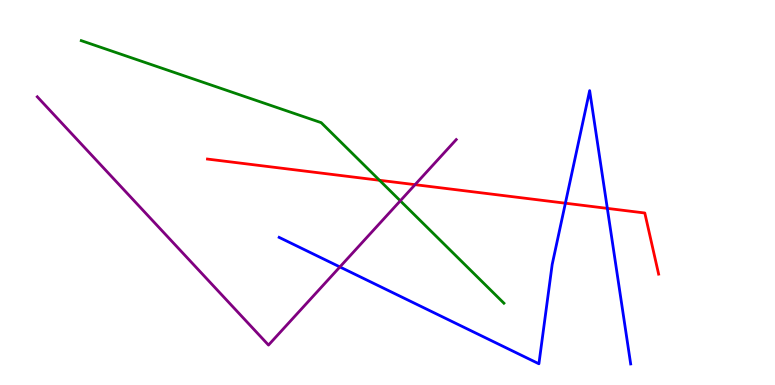[{'lines': ['blue', 'red'], 'intersections': [{'x': 7.3, 'y': 4.72}, {'x': 7.84, 'y': 4.59}]}, {'lines': ['green', 'red'], 'intersections': [{'x': 4.9, 'y': 5.32}]}, {'lines': ['purple', 'red'], 'intersections': [{'x': 5.36, 'y': 5.2}]}, {'lines': ['blue', 'green'], 'intersections': []}, {'lines': ['blue', 'purple'], 'intersections': [{'x': 4.39, 'y': 3.07}]}, {'lines': ['green', 'purple'], 'intersections': [{'x': 5.17, 'y': 4.78}]}]